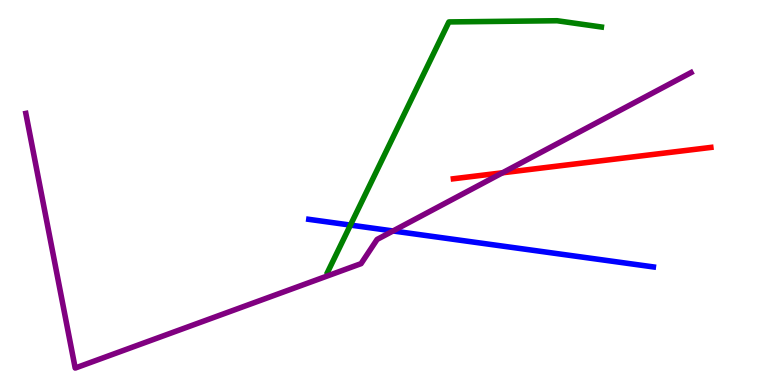[{'lines': ['blue', 'red'], 'intersections': []}, {'lines': ['green', 'red'], 'intersections': []}, {'lines': ['purple', 'red'], 'intersections': [{'x': 6.48, 'y': 5.51}]}, {'lines': ['blue', 'green'], 'intersections': [{'x': 4.52, 'y': 4.15}]}, {'lines': ['blue', 'purple'], 'intersections': [{'x': 5.07, 'y': 4.0}]}, {'lines': ['green', 'purple'], 'intersections': []}]